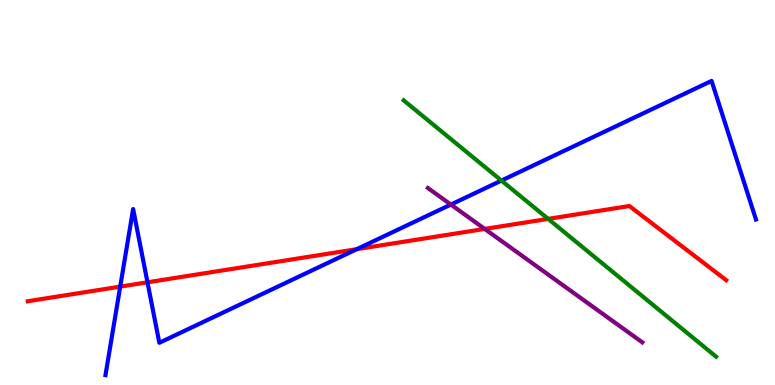[{'lines': ['blue', 'red'], 'intersections': [{'x': 1.55, 'y': 2.56}, {'x': 1.9, 'y': 2.67}, {'x': 4.6, 'y': 3.53}]}, {'lines': ['green', 'red'], 'intersections': [{'x': 7.07, 'y': 4.31}]}, {'lines': ['purple', 'red'], 'intersections': [{'x': 6.25, 'y': 4.05}]}, {'lines': ['blue', 'green'], 'intersections': [{'x': 6.47, 'y': 5.31}]}, {'lines': ['blue', 'purple'], 'intersections': [{'x': 5.82, 'y': 4.69}]}, {'lines': ['green', 'purple'], 'intersections': []}]